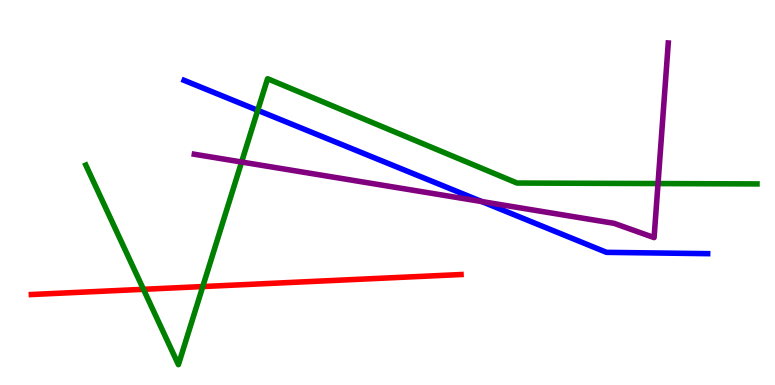[{'lines': ['blue', 'red'], 'intersections': []}, {'lines': ['green', 'red'], 'intersections': [{'x': 1.85, 'y': 2.49}, {'x': 2.62, 'y': 2.56}]}, {'lines': ['purple', 'red'], 'intersections': []}, {'lines': ['blue', 'green'], 'intersections': [{'x': 3.33, 'y': 7.13}]}, {'lines': ['blue', 'purple'], 'intersections': [{'x': 6.22, 'y': 4.76}]}, {'lines': ['green', 'purple'], 'intersections': [{'x': 3.12, 'y': 5.79}, {'x': 8.49, 'y': 5.23}]}]